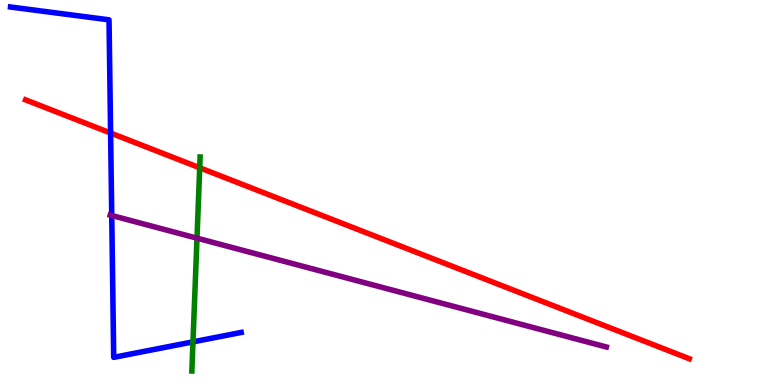[{'lines': ['blue', 'red'], 'intersections': [{'x': 1.43, 'y': 6.54}]}, {'lines': ['green', 'red'], 'intersections': [{'x': 2.58, 'y': 5.64}]}, {'lines': ['purple', 'red'], 'intersections': []}, {'lines': ['blue', 'green'], 'intersections': [{'x': 2.49, 'y': 1.12}]}, {'lines': ['blue', 'purple'], 'intersections': [{'x': 1.44, 'y': 4.4}]}, {'lines': ['green', 'purple'], 'intersections': [{'x': 2.54, 'y': 3.81}]}]